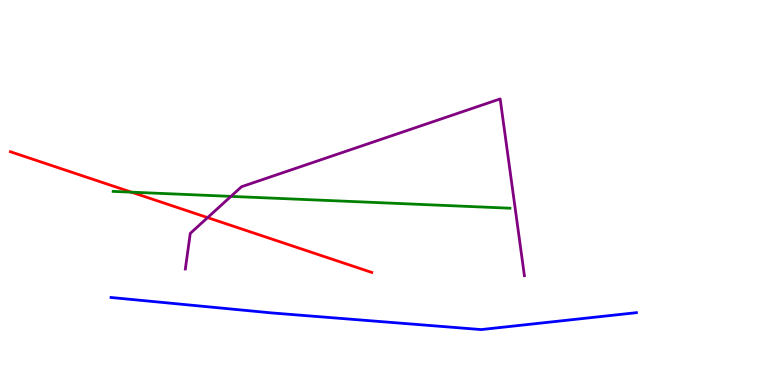[{'lines': ['blue', 'red'], 'intersections': []}, {'lines': ['green', 'red'], 'intersections': [{'x': 1.7, 'y': 5.01}]}, {'lines': ['purple', 'red'], 'intersections': [{'x': 2.68, 'y': 4.35}]}, {'lines': ['blue', 'green'], 'intersections': []}, {'lines': ['blue', 'purple'], 'intersections': []}, {'lines': ['green', 'purple'], 'intersections': [{'x': 2.98, 'y': 4.9}]}]